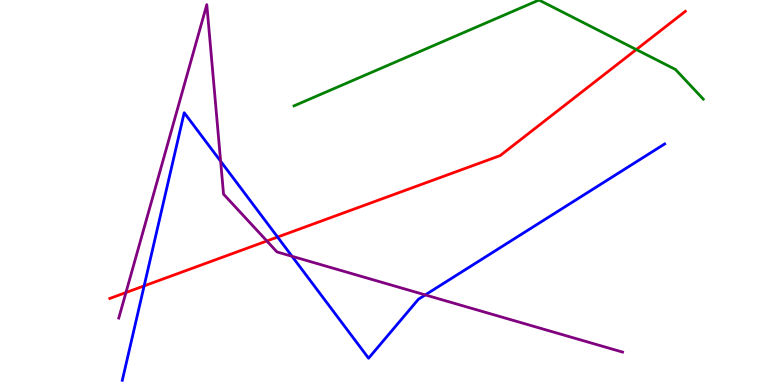[{'lines': ['blue', 'red'], 'intersections': [{'x': 1.86, 'y': 2.57}, {'x': 3.58, 'y': 3.84}]}, {'lines': ['green', 'red'], 'intersections': [{'x': 8.21, 'y': 8.71}]}, {'lines': ['purple', 'red'], 'intersections': [{'x': 1.63, 'y': 2.4}, {'x': 3.44, 'y': 3.74}]}, {'lines': ['blue', 'green'], 'intersections': []}, {'lines': ['blue', 'purple'], 'intersections': [{'x': 2.85, 'y': 5.81}, {'x': 3.77, 'y': 3.34}, {'x': 5.49, 'y': 2.34}]}, {'lines': ['green', 'purple'], 'intersections': []}]